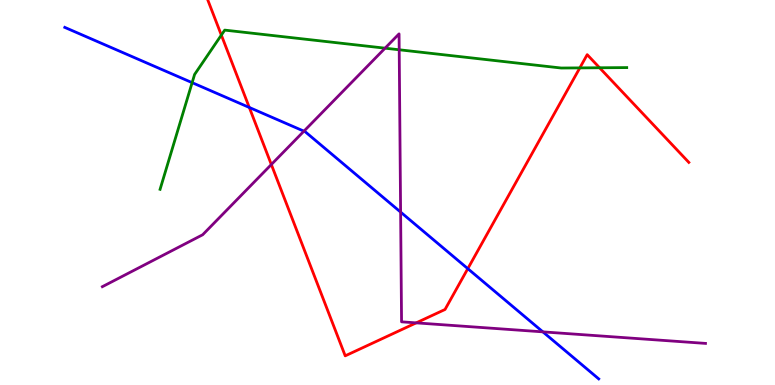[{'lines': ['blue', 'red'], 'intersections': [{'x': 3.22, 'y': 7.21}, {'x': 6.04, 'y': 3.02}]}, {'lines': ['green', 'red'], 'intersections': [{'x': 2.86, 'y': 9.09}, {'x': 7.48, 'y': 8.24}, {'x': 7.74, 'y': 8.24}]}, {'lines': ['purple', 'red'], 'intersections': [{'x': 3.5, 'y': 5.73}, {'x': 5.37, 'y': 1.61}]}, {'lines': ['blue', 'green'], 'intersections': [{'x': 2.48, 'y': 7.85}]}, {'lines': ['blue', 'purple'], 'intersections': [{'x': 3.92, 'y': 6.59}, {'x': 5.17, 'y': 4.49}, {'x': 7.0, 'y': 1.38}]}, {'lines': ['green', 'purple'], 'intersections': [{'x': 4.97, 'y': 8.75}, {'x': 5.15, 'y': 8.71}]}]